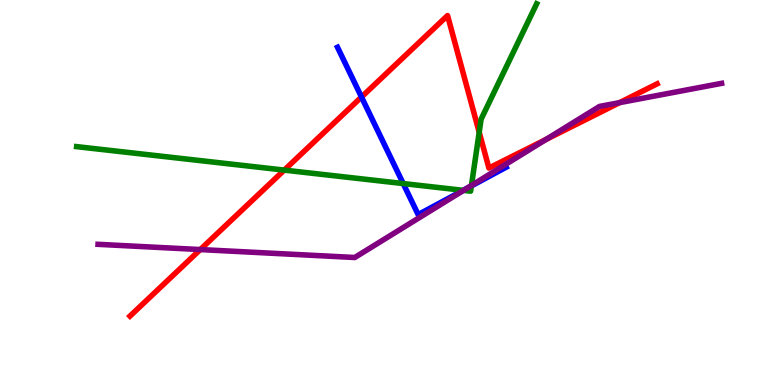[{'lines': ['blue', 'red'], 'intersections': [{'x': 4.66, 'y': 7.48}]}, {'lines': ['green', 'red'], 'intersections': [{'x': 3.67, 'y': 5.58}, {'x': 6.18, 'y': 6.56}]}, {'lines': ['purple', 'red'], 'intersections': [{'x': 2.58, 'y': 3.52}, {'x': 7.05, 'y': 6.38}, {'x': 7.99, 'y': 7.33}]}, {'lines': ['blue', 'green'], 'intersections': [{'x': 5.2, 'y': 5.23}, {'x': 5.98, 'y': 5.06}, {'x': 6.08, 'y': 5.17}]}, {'lines': ['blue', 'purple'], 'intersections': [{'x': 6.01, 'y': 5.09}]}, {'lines': ['green', 'purple'], 'intersections': [{'x': 5.98, 'y': 5.06}, {'x': 6.08, 'y': 5.18}]}]